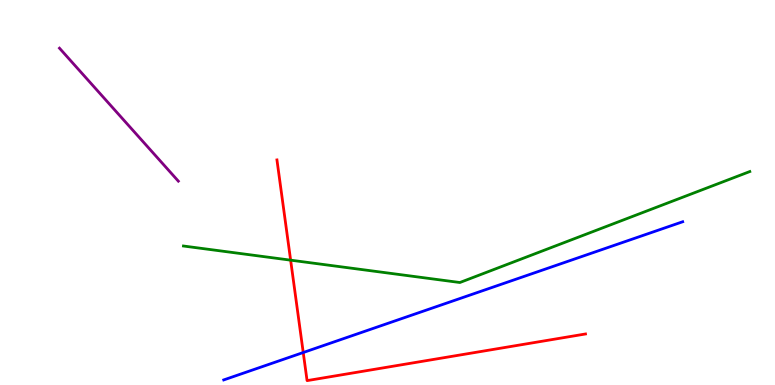[{'lines': ['blue', 'red'], 'intersections': [{'x': 3.91, 'y': 0.844}]}, {'lines': ['green', 'red'], 'intersections': [{'x': 3.75, 'y': 3.24}]}, {'lines': ['purple', 'red'], 'intersections': []}, {'lines': ['blue', 'green'], 'intersections': []}, {'lines': ['blue', 'purple'], 'intersections': []}, {'lines': ['green', 'purple'], 'intersections': []}]